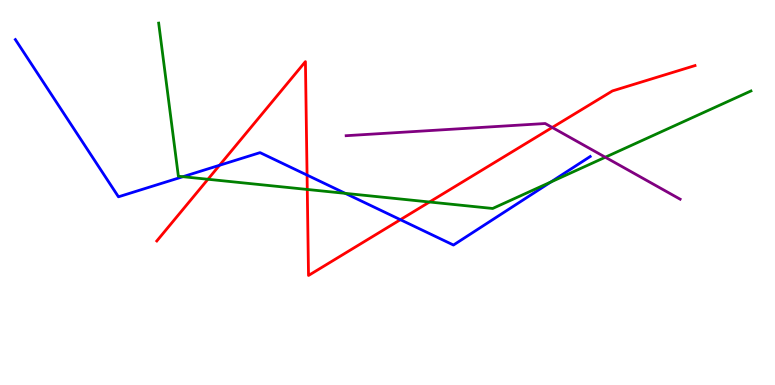[{'lines': ['blue', 'red'], 'intersections': [{'x': 2.83, 'y': 5.71}, {'x': 3.96, 'y': 5.45}, {'x': 5.17, 'y': 4.29}]}, {'lines': ['green', 'red'], 'intersections': [{'x': 2.68, 'y': 5.34}, {'x': 3.96, 'y': 5.08}, {'x': 5.54, 'y': 4.75}]}, {'lines': ['purple', 'red'], 'intersections': [{'x': 7.13, 'y': 6.69}]}, {'lines': ['blue', 'green'], 'intersections': [{'x': 2.36, 'y': 5.41}, {'x': 4.46, 'y': 4.98}, {'x': 7.11, 'y': 5.27}]}, {'lines': ['blue', 'purple'], 'intersections': []}, {'lines': ['green', 'purple'], 'intersections': [{'x': 7.81, 'y': 5.92}]}]